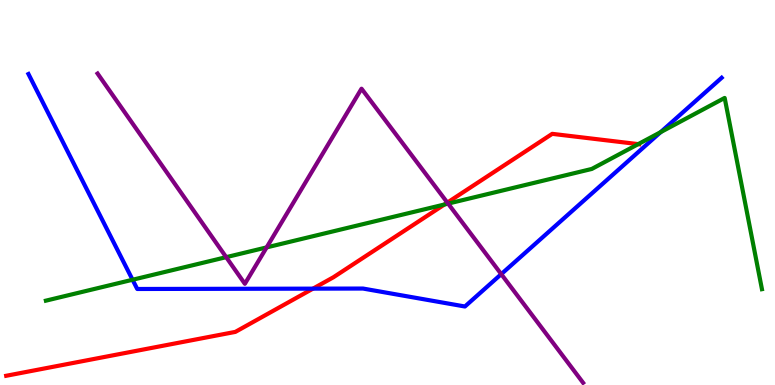[{'lines': ['blue', 'red'], 'intersections': [{'x': 4.04, 'y': 2.5}]}, {'lines': ['green', 'red'], 'intersections': [{'x': 5.73, 'y': 4.69}, {'x': 8.24, 'y': 6.26}]}, {'lines': ['purple', 'red'], 'intersections': [{'x': 5.77, 'y': 4.74}]}, {'lines': ['blue', 'green'], 'intersections': [{'x': 1.71, 'y': 2.73}, {'x': 8.52, 'y': 6.57}]}, {'lines': ['blue', 'purple'], 'intersections': [{'x': 6.47, 'y': 2.88}]}, {'lines': ['green', 'purple'], 'intersections': [{'x': 2.92, 'y': 3.32}, {'x': 3.44, 'y': 3.57}, {'x': 5.78, 'y': 4.71}]}]